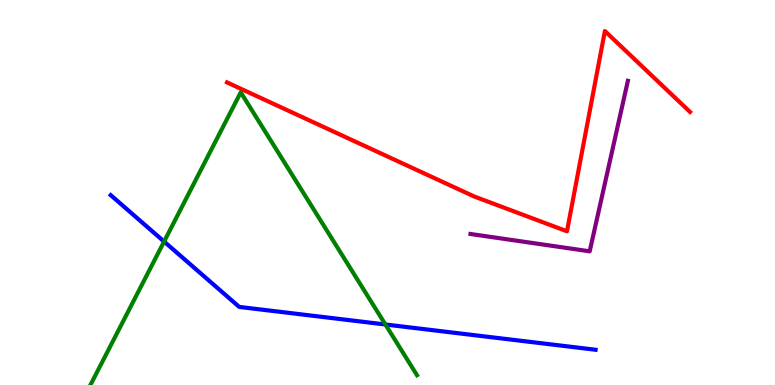[{'lines': ['blue', 'red'], 'intersections': []}, {'lines': ['green', 'red'], 'intersections': []}, {'lines': ['purple', 'red'], 'intersections': []}, {'lines': ['blue', 'green'], 'intersections': [{'x': 2.12, 'y': 3.73}, {'x': 4.97, 'y': 1.57}]}, {'lines': ['blue', 'purple'], 'intersections': []}, {'lines': ['green', 'purple'], 'intersections': []}]